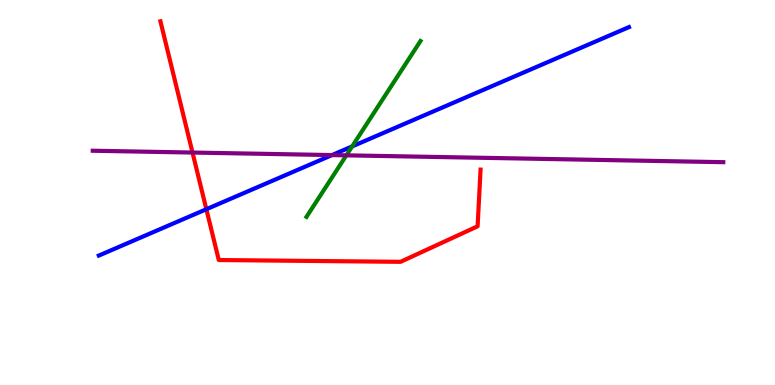[{'lines': ['blue', 'red'], 'intersections': [{'x': 2.66, 'y': 4.57}]}, {'lines': ['green', 'red'], 'intersections': []}, {'lines': ['purple', 'red'], 'intersections': [{'x': 2.48, 'y': 6.04}]}, {'lines': ['blue', 'green'], 'intersections': [{'x': 4.54, 'y': 6.2}]}, {'lines': ['blue', 'purple'], 'intersections': [{'x': 4.28, 'y': 5.97}]}, {'lines': ['green', 'purple'], 'intersections': [{'x': 4.47, 'y': 5.97}]}]